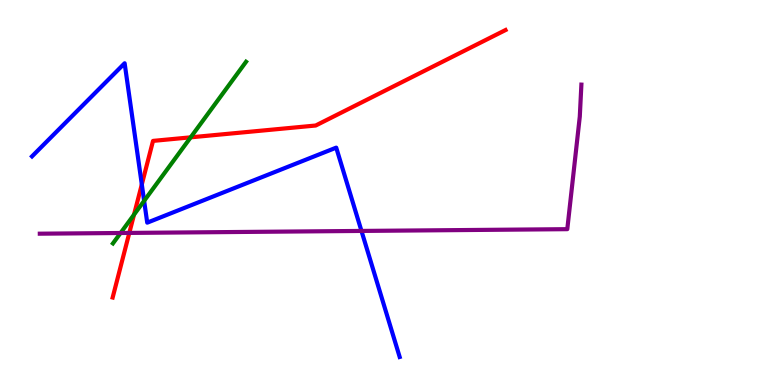[{'lines': ['blue', 'red'], 'intersections': [{'x': 1.83, 'y': 5.21}]}, {'lines': ['green', 'red'], 'intersections': [{'x': 1.73, 'y': 4.42}, {'x': 2.46, 'y': 6.43}]}, {'lines': ['purple', 'red'], 'intersections': [{'x': 1.67, 'y': 3.95}]}, {'lines': ['blue', 'green'], 'intersections': [{'x': 1.86, 'y': 4.78}]}, {'lines': ['blue', 'purple'], 'intersections': [{'x': 4.66, 'y': 4.0}]}, {'lines': ['green', 'purple'], 'intersections': [{'x': 1.56, 'y': 3.95}]}]